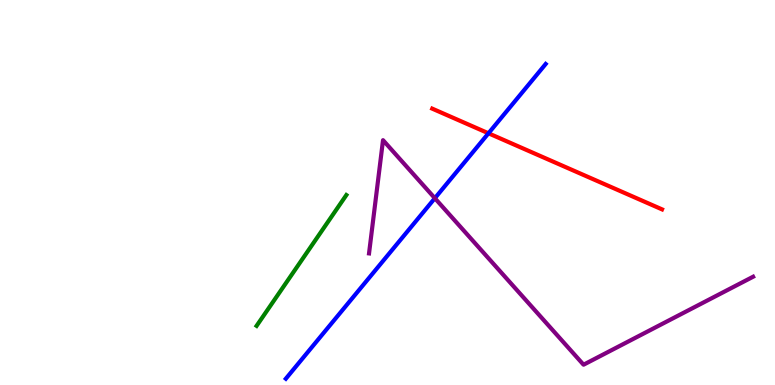[{'lines': ['blue', 'red'], 'intersections': [{'x': 6.3, 'y': 6.54}]}, {'lines': ['green', 'red'], 'intersections': []}, {'lines': ['purple', 'red'], 'intersections': []}, {'lines': ['blue', 'green'], 'intersections': []}, {'lines': ['blue', 'purple'], 'intersections': [{'x': 5.61, 'y': 4.85}]}, {'lines': ['green', 'purple'], 'intersections': []}]